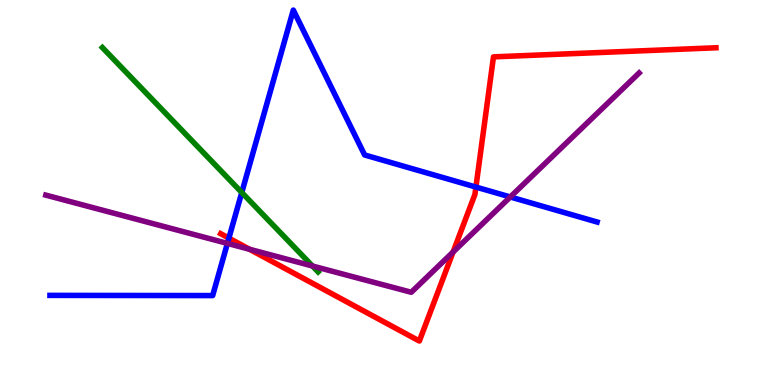[{'lines': ['blue', 'red'], 'intersections': [{'x': 2.95, 'y': 3.81}, {'x': 6.14, 'y': 5.14}]}, {'lines': ['green', 'red'], 'intersections': []}, {'lines': ['purple', 'red'], 'intersections': [{'x': 3.22, 'y': 3.53}, {'x': 5.85, 'y': 3.45}]}, {'lines': ['blue', 'green'], 'intersections': [{'x': 3.12, 'y': 5.0}]}, {'lines': ['blue', 'purple'], 'intersections': [{'x': 2.93, 'y': 3.68}, {'x': 6.58, 'y': 4.88}]}, {'lines': ['green', 'purple'], 'intersections': [{'x': 4.03, 'y': 3.09}]}]